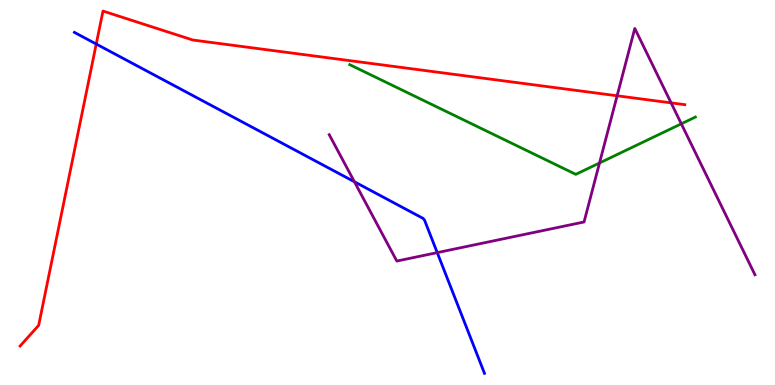[{'lines': ['blue', 'red'], 'intersections': [{'x': 1.24, 'y': 8.86}]}, {'lines': ['green', 'red'], 'intersections': []}, {'lines': ['purple', 'red'], 'intersections': [{'x': 7.96, 'y': 7.51}, {'x': 8.66, 'y': 7.33}]}, {'lines': ['blue', 'green'], 'intersections': []}, {'lines': ['blue', 'purple'], 'intersections': [{'x': 4.57, 'y': 5.28}, {'x': 5.64, 'y': 3.44}]}, {'lines': ['green', 'purple'], 'intersections': [{'x': 7.74, 'y': 5.77}, {'x': 8.79, 'y': 6.78}]}]